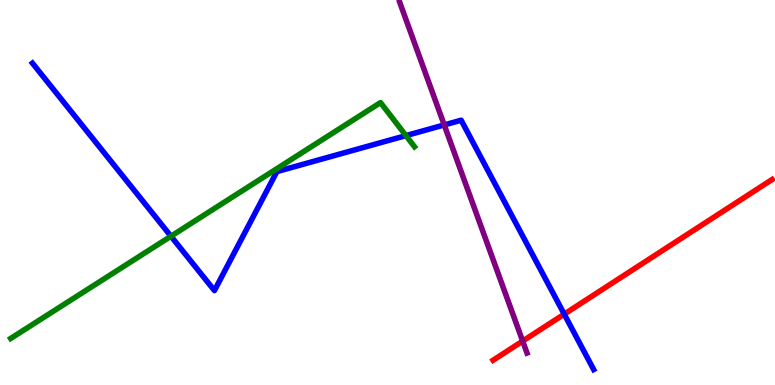[{'lines': ['blue', 'red'], 'intersections': [{'x': 7.28, 'y': 1.84}]}, {'lines': ['green', 'red'], 'intersections': []}, {'lines': ['purple', 'red'], 'intersections': [{'x': 6.74, 'y': 1.14}]}, {'lines': ['blue', 'green'], 'intersections': [{'x': 2.21, 'y': 3.86}, {'x': 5.24, 'y': 6.48}]}, {'lines': ['blue', 'purple'], 'intersections': [{'x': 5.73, 'y': 6.75}]}, {'lines': ['green', 'purple'], 'intersections': []}]